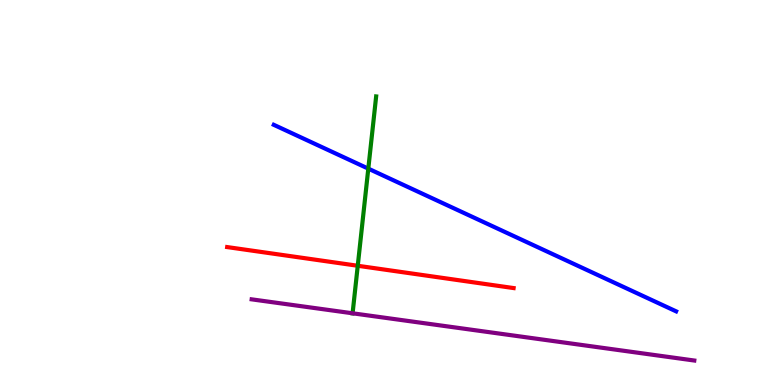[{'lines': ['blue', 'red'], 'intersections': []}, {'lines': ['green', 'red'], 'intersections': [{'x': 4.62, 'y': 3.1}]}, {'lines': ['purple', 'red'], 'intersections': []}, {'lines': ['blue', 'green'], 'intersections': [{'x': 4.75, 'y': 5.62}]}, {'lines': ['blue', 'purple'], 'intersections': []}, {'lines': ['green', 'purple'], 'intersections': [{'x': 4.55, 'y': 1.86}]}]